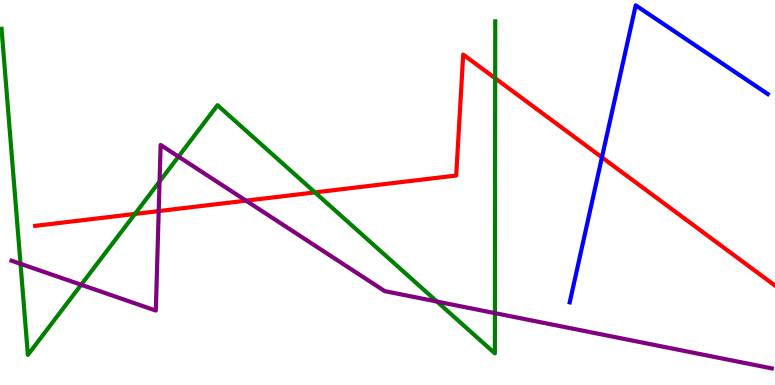[{'lines': ['blue', 'red'], 'intersections': [{'x': 7.77, 'y': 5.91}]}, {'lines': ['green', 'red'], 'intersections': [{'x': 1.74, 'y': 4.44}, {'x': 4.06, 'y': 5.0}, {'x': 6.39, 'y': 7.97}]}, {'lines': ['purple', 'red'], 'intersections': [{'x': 2.05, 'y': 4.52}, {'x': 3.17, 'y': 4.79}]}, {'lines': ['blue', 'green'], 'intersections': []}, {'lines': ['blue', 'purple'], 'intersections': []}, {'lines': ['green', 'purple'], 'intersections': [{'x': 0.265, 'y': 3.15}, {'x': 1.05, 'y': 2.6}, {'x': 2.06, 'y': 5.28}, {'x': 2.3, 'y': 5.93}, {'x': 5.64, 'y': 2.17}, {'x': 6.39, 'y': 1.87}]}]